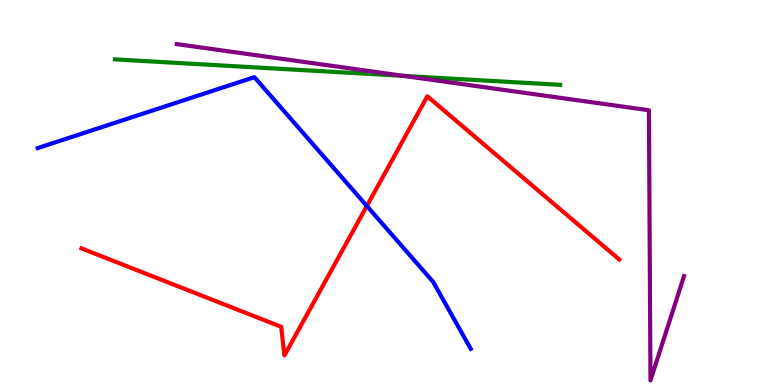[{'lines': ['blue', 'red'], 'intersections': [{'x': 4.73, 'y': 4.65}]}, {'lines': ['green', 'red'], 'intersections': []}, {'lines': ['purple', 'red'], 'intersections': []}, {'lines': ['blue', 'green'], 'intersections': []}, {'lines': ['blue', 'purple'], 'intersections': []}, {'lines': ['green', 'purple'], 'intersections': [{'x': 5.21, 'y': 8.03}]}]